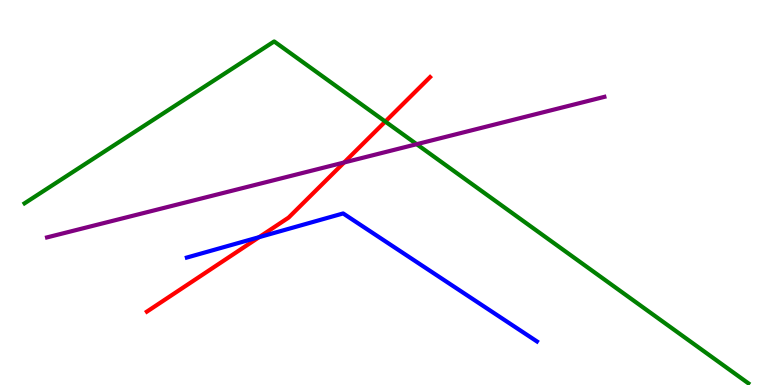[{'lines': ['blue', 'red'], 'intersections': [{'x': 3.34, 'y': 3.84}]}, {'lines': ['green', 'red'], 'intersections': [{'x': 4.97, 'y': 6.84}]}, {'lines': ['purple', 'red'], 'intersections': [{'x': 4.44, 'y': 5.78}]}, {'lines': ['blue', 'green'], 'intersections': []}, {'lines': ['blue', 'purple'], 'intersections': []}, {'lines': ['green', 'purple'], 'intersections': [{'x': 5.38, 'y': 6.25}]}]